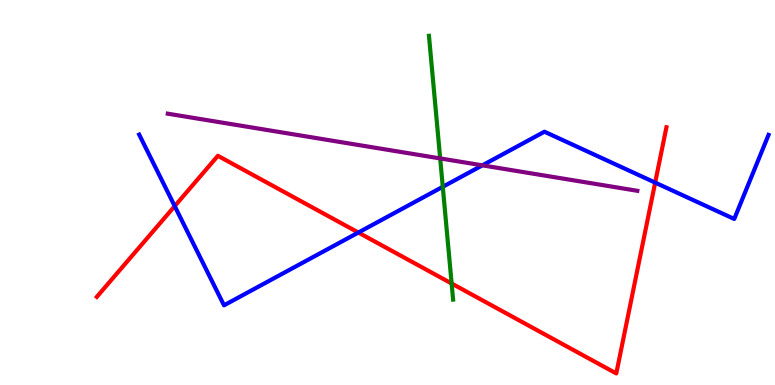[{'lines': ['blue', 'red'], 'intersections': [{'x': 2.25, 'y': 4.65}, {'x': 4.62, 'y': 3.96}, {'x': 8.45, 'y': 5.26}]}, {'lines': ['green', 'red'], 'intersections': [{'x': 5.83, 'y': 2.64}]}, {'lines': ['purple', 'red'], 'intersections': []}, {'lines': ['blue', 'green'], 'intersections': [{'x': 5.71, 'y': 5.15}]}, {'lines': ['blue', 'purple'], 'intersections': [{'x': 6.22, 'y': 5.71}]}, {'lines': ['green', 'purple'], 'intersections': [{'x': 5.68, 'y': 5.89}]}]